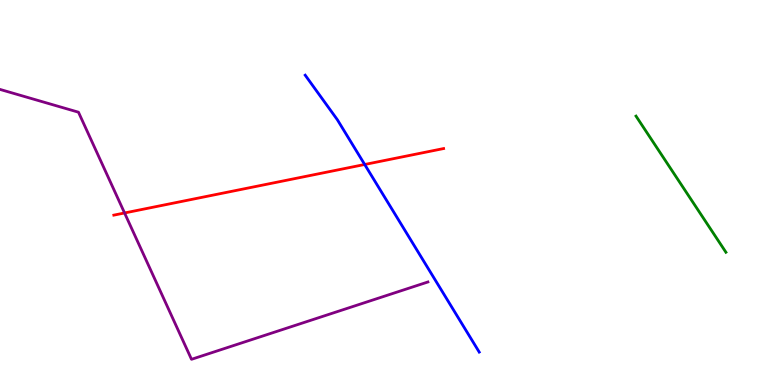[{'lines': ['blue', 'red'], 'intersections': [{'x': 4.71, 'y': 5.73}]}, {'lines': ['green', 'red'], 'intersections': []}, {'lines': ['purple', 'red'], 'intersections': [{'x': 1.61, 'y': 4.47}]}, {'lines': ['blue', 'green'], 'intersections': []}, {'lines': ['blue', 'purple'], 'intersections': []}, {'lines': ['green', 'purple'], 'intersections': []}]